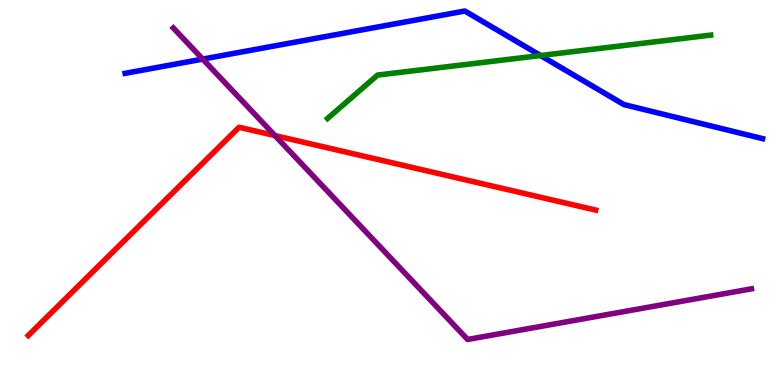[{'lines': ['blue', 'red'], 'intersections': []}, {'lines': ['green', 'red'], 'intersections': []}, {'lines': ['purple', 'red'], 'intersections': [{'x': 3.55, 'y': 6.48}]}, {'lines': ['blue', 'green'], 'intersections': [{'x': 6.97, 'y': 8.56}]}, {'lines': ['blue', 'purple'], 'intersections': [{'x': 2.62, 'y': 8.47}]}, {'lines': ['green', 'purple'], 'intersections': []}]